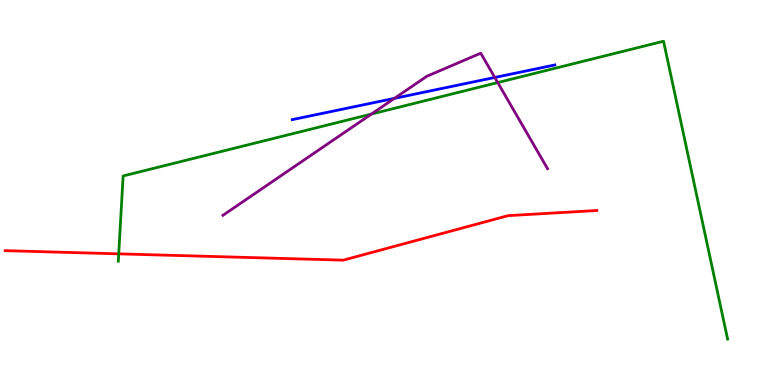[{'lines': ['blue', 'red'], 'intersections': []}, {'lines': ['green', 'red'], 'intersections': [{'x': 1.53, 'y': 3.41}]}, {'lines': ['purple', 'red'], 'intersections': []}, {'lines': ['blue', 'green'], 'intersections': []}, {'lines': ['blue', 'purple'], 'intersections': [{'x': 5.09, 'y': 7.45}, {'x': 6.38, 'y': 7.99}]}, {'lines': ['green', 'purple'], 'intersections': [{'x': 4.79, 'y': 7.04}, {'x': 6.42, 'y': 7.86}]}]